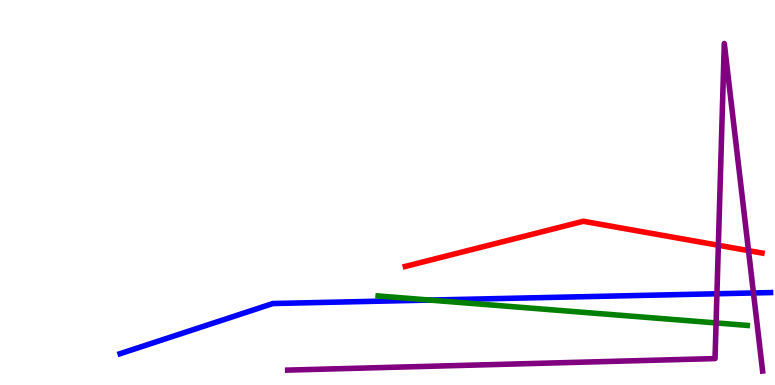[{'lines': ['blue', 'red'], 'intersections': []}, {'lines': ['green', 'red'], 'intersections': []}, {'lines': ['purple', 'red'], 'intersections': [{'x': 9.27, 'y': 3.63}, {'x': 9.66, 'y': 3.49}]}, {'lines': ['blue', 'green'], 'intersections': [{'x': 5.55, 'y': 2.21}]}, {'lines': ['blue', 'purple'], 'intersections': [{'x': 9.25, 'y': 2.37}, {'x': 9.72, 'y': 2.39}]}, {'lines': ['green', 'purple'], 'intersections': [{'x': 9.24, 'y': 1.61}]}]